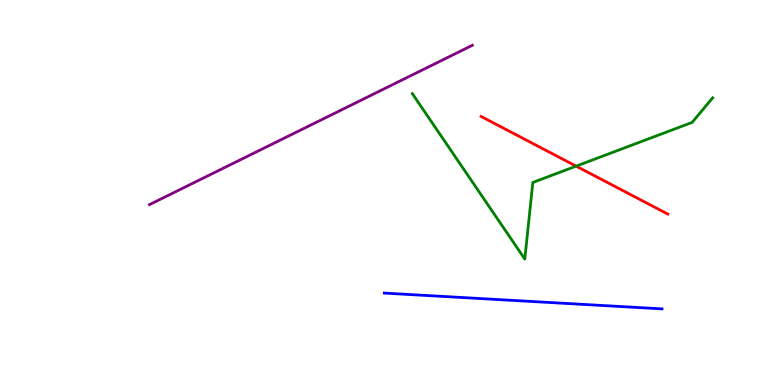[{'lines': ['blue', 'red'], 'intersections': []}, {'lines': ['green', 'red'], 'intersections': [{'x': 7.43, 'y': 5.68}]}, {'lines': ['purple', 'red'], 'intersections': []}, {'lines': ['blue', 'green'], 'intersections': []}, {'lines': ['blue', 'purple'], 'intersections': []}, {'lines': ['green', 'purple'], 'intersections': []}]